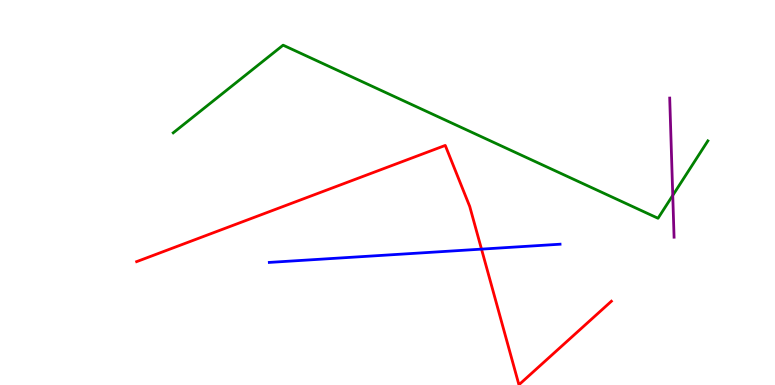[{'lines': ['blue', 'red'], 'intersections': [{'x': 6.21, 'y': 3.53}]}, {'lines': ['green', 'red'], 'intersections': []}, {'lines': ['purple', 'red'], 'intersections': []}, {'lines': ['blue', 'green'], 'intersections': []}, {'lines': ['blue', 'purple'], 'intersections': []}, {'lines': ['green', 'purple'], 'intersections': [{'x': 8.68, 'y': 4.92}]}]